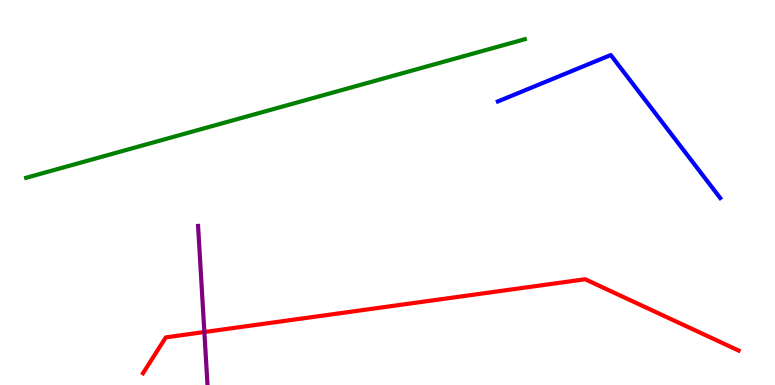[{'lines': ['blue', 'red'], 'intersections': []}, {'lines': ['green', 'red'], 'intersections': []}, {'lines': ['purple', 'red'], 'intersections': [{'x': 2.64, 'y': 1.38}]}, {'lines': ['blue', 'green'], 'intersections': []}, {'lines': ['blue', 'purple'], 'intersections': []}, {'lines': ['green', 'purple'], 'intersections': []}]